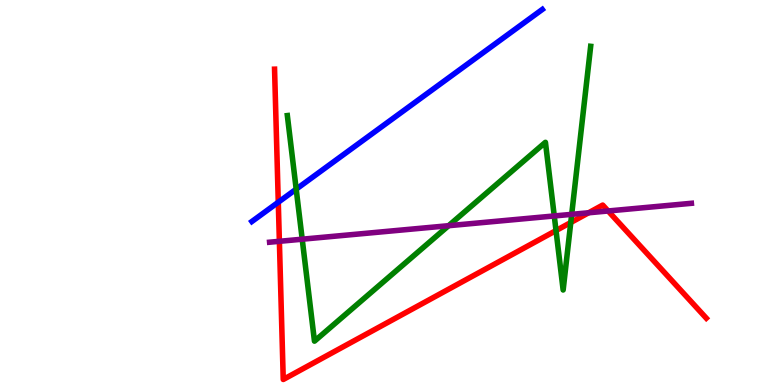[{'lines': ['blue', 'red'], 'intersections': [{'x': 3.59, 'y': 4.75}]}, {'lines': ['green', 'red'], 'intersections': [{'x': 7.17, 'y': 4.01}, {'x': 7.36, 'y': 4.22}]}, {'lines': ['purple', 'red'], 'intersections': [{'x': 3.6, 'y': 3.73}, {'x': 7.59, 'y': 4.47}, {'x': 7.85, 'y': 4.52}]}, {'lines': ['blue', 'green'], 'intersections': [{'x': 3.82, 'y': 5.09}]}, {'lines': ['blue', 'purple'], 'intersections': []}, {'lines': ['green', 'purple'], 'intersections': [{'x': 3.9, 'y': 3.79}, {'x': 5.79, 'y': 4.14}, {'x': 7.15, 'y': 4.39}, {'x': 7.38, 'y': 4.43}]}]